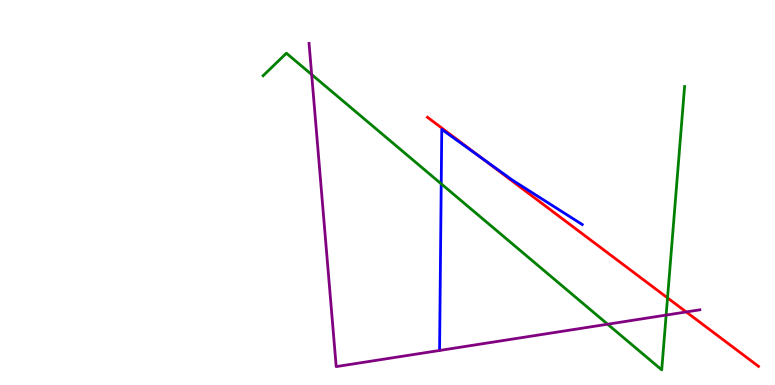[{'lines': ['blue', 'red'], 'intersections': [{'x': 6.22, 'y': 5.89}]}, {'lines': ['green', 'red'], 'intersections': [{'x': 8.61, 'y': 2.26}]}, {'lines': ['purple', 'red'], 'intersections': [{'x': 8.85, 'y': 1.9}]}, {'lines': ['blue', 'green'], 'intersections': [{'x': 5.69, 'y': 5.23}]}, {'lines': ['blue', 'purple'], 'intersections': []}, {'lines': ['green', 'purple'], 'intersections': [{'x': 4.02, 'y': 8.06}, {'x': 7.84, 'y': 1.58}, {'x': 8.6, 'y': 1.82}]}]